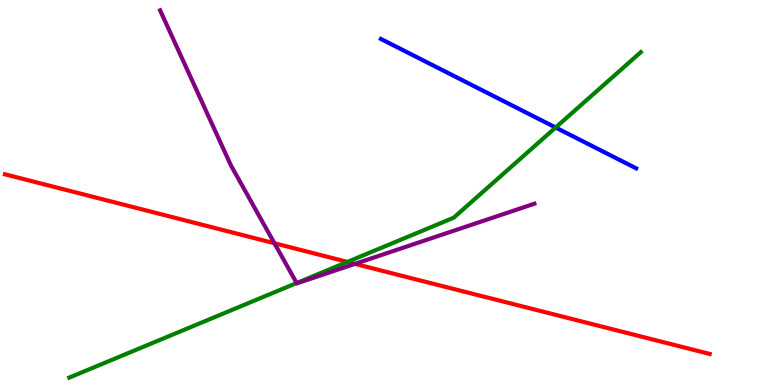[{'lines': ['blue', 'red'], 'intersections': []}, {'lines': ['green', 'red'], 'intersections': [{'x': 4.48, 'y': 3.2}]}, {'lines': ['purple', 'red'], 'intersections': [{'x': 3.54, 'y': 3.68}, {'x': 4.58, 'y': 3.15}]}, {'lines': ['blue', 'green'], 'intersections': [{'x': 7.17, 'y': 6.69}]}, {'lines': ['blue', 'purple'], 'intersections': []}, {'lines': ['green', 'purple'], 'intersections': [{'x': 3.83, 'y': 2.65}]}]